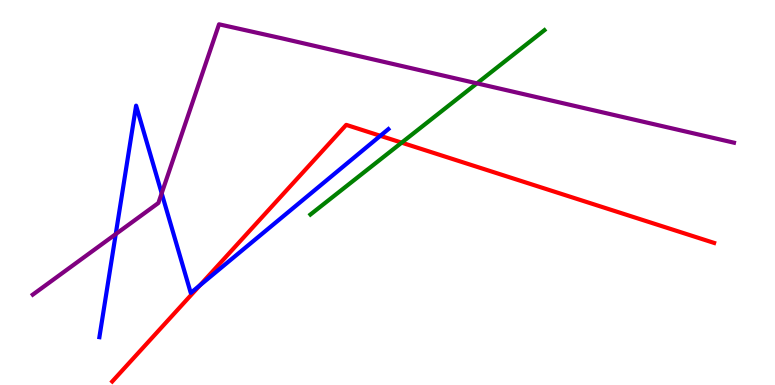[{'lines': ['blue', 'red'], 'intersections': [{'x': 2.58, 'y': 2.59}, {'x': 4.91, 'y': 6.47}]}, {'lines': ['green', 'red'], 'intersections': [{'x': 5.18, 'y': 6.29}]}, {'lines': ['purple', 'red'], 'intersections': []}, {'lines': ['blue', 'green'], 'intersections': []}, {'lines': ['blue', 'purple'], 'intersections': [{'x': 1.49, 'y': 3.92}, {'x': 2.09, 'y': 4.98}]}, {'lines': ['green', 'purple'], 'intersections': [{'x': 6.15, 'y': 7.83}]}]